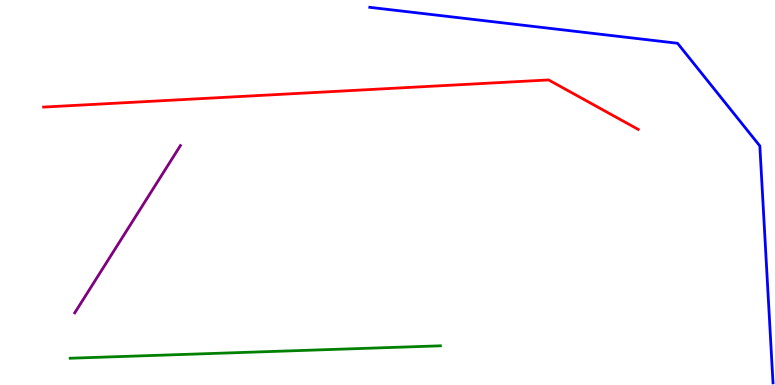[{'lines': ['blue', 'red'], 'intersections': []}, {'lines': ['green', 'red'], 'intersections': []}, {'lines': ['purple', 'red'], 'intersections': []}, {'lines': ['blue', 'green'], 'intersections': []}, {'lines': ['blue', 'purple'], 'intersections': []}, {'lines': ['green', 'purple'], 'intersections': []}]